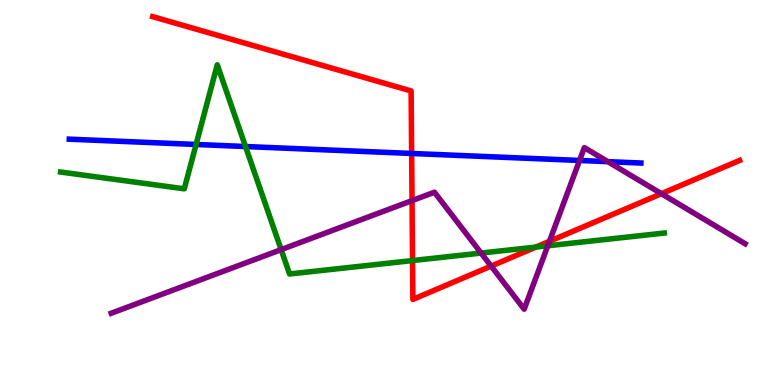[{'lines': ['blue', 'red'], 'intersections': [{'x': 5.31, 'y': 6.01}]}, {'lines': ['green', 'red'], 'intersections': [{'x': 5.32, 'y': 3.23}, {'x': 6.91, 'y': 3.58}]}, {'lines': ['purple', 'red'], 'intersections': [{'x': 5.32, 'y': 4.79}, {'x': 6.34, 'y': 3.09}, {'x': 7.09, 'y': 3.73}, {'x': 8.53, 'y': 4.97}]}, {'lines': ['blue', 'green'], 'intersections': [{'x': 2.53, 'y': 6.25}, {'x': 3.17, 'y': 6.19}]}, {'lines': ['blue', 'purple'], 'intersections': [{'x': 7.48, 'y': 5.83}, {'x': 7.84, 'y': 5.8}]}, {'lines': ['green', 'purple'], 'intersections': [{'x': 3.63, 'y': 3.52}, {'x': 6.21, 'y': 3.43}, {'x': 7.07, 'y': 3.62}]}]